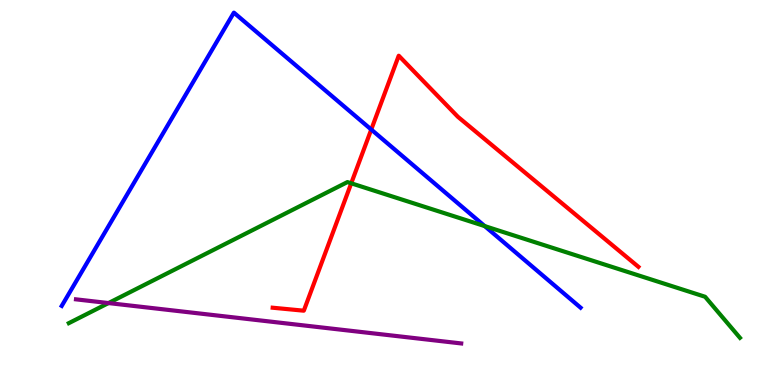[{'lines': ['blue', 'red'], 'intersections': [{'x': 4.79, 'y': 6.64}]}, {'lines': ['green', 'red'], 'intersections': [{'x': 4.53, 'y': 5.24}]}, {'lines': ['purple', 'red'], 'intersections': []}, {'lines': ['blue', 'green'], 'intersections': [{'x': 6.25, 'y': 4.13}]}, {'lines': ['blue', 'purple'], 'intersections': []}, {'lines': ['green', 'purple'], 'intersections': [{'x': 1.4, 'y': 2.13}]}]